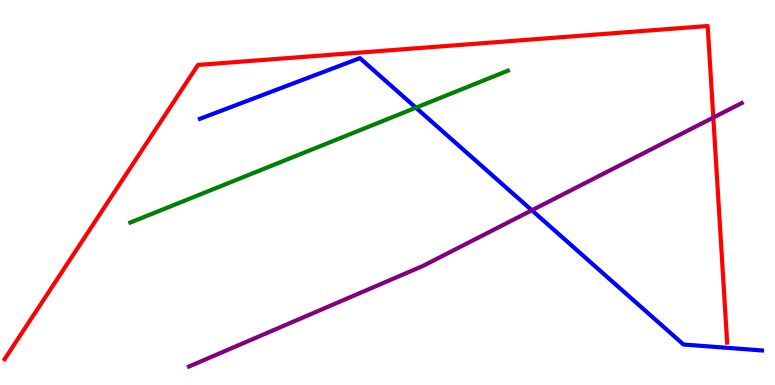[{'lines': ['blue', 'red'], 'intersections': []}, {'lines': ['green', 'red'], 'intersections': []}, {'lines': ['purple', 'red'], 'intersections': [{'x': 9.2, 'y': 6.95}]}, {'lines': ['blue', 'green'], 'intersections': [{'x': 5.37, 'y': 7.2}]}, {'lines': ['blue', 'purple'], 'intersections': [{'x': 6.86, 'y': 4.54}]}, {'lines': ['green', 'purple'], 'intersections': []}]